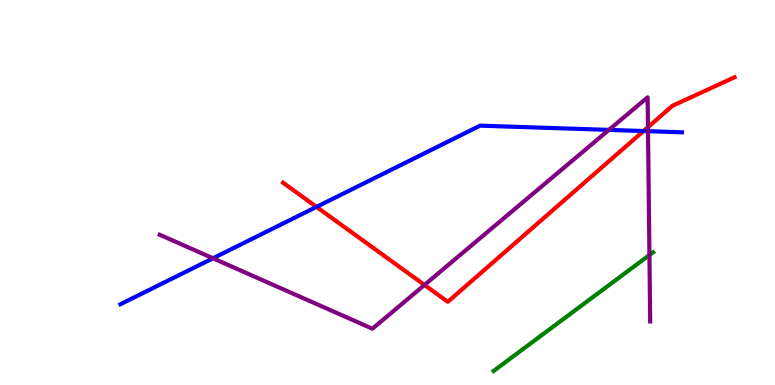[{'lines': ['blue', 'red'], 'intersections': [{'x': 4.08, 'y': 4.63}, {'x': 8.3, 'y': 6.6}]}, {'lines': ['green', 'red'], 'intersections': []}, {'lines': ['purple', 'red'], 'intersections': [{'x': 5.48, 'y': 2.6}, {'x': 8.36, 'y': 6.7}]}, {'lines': ['blue', 'green'], 'intersections': []}, {'lines': ['blue', 'purple'], 'intersections': [{'x': 2.75, 'y': 3.29}, {'x': 7.86, 'y': 6.63}, {'x': 8.36, 'y': 6.59}]}, {'lines': ['green', 'purple'], 'intersections': [{'x': 8.38, 'y': 3.38}]}]